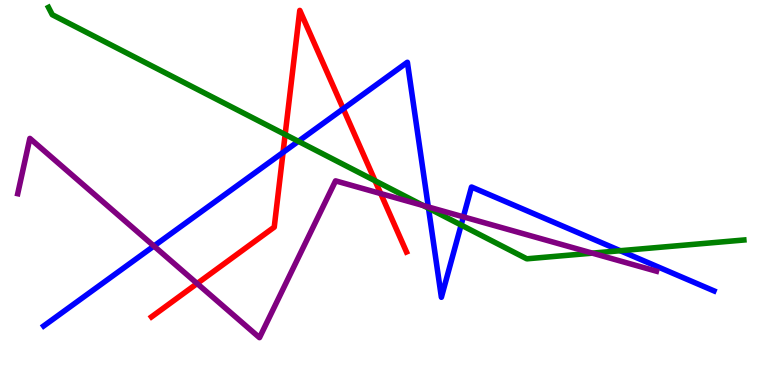[{'lines': ['blue', 'red'], 'intersections': [{'x': 3.65, 'y': 6.04}, {'x': 4.43, 'y': 7.17}]}, {'lines': ['green', 'red'], 'intersections': [{'x': 3.68, 'y': 6.51}, {'x': 4.84, 'y': 5.31}]}, {'lines': ['purple', 'red'], 'intersections': [{'x': 2.54, 'y': 2.64}, {'x': 4.91, 'y': 4.97}]}, {'lines': ['blue', 'green'], 'intersections': [{'x': 3.85, 'y': 6.33}, {'x': 5.53, 'y': 4.59}, {'x': 5.95, 'y': 4.16}, {'x': 8.0, 'y': 3.49}]}, {'lines': ['blue', 'purple'], 'intersections': [{'x': 1.99, 'y': 3.61}, {'x': 5.53, 'y': 4.62}, {'x': 5.98, 'y': 4.37}]}, {'lines': ['green', 'purple'], 'intersections': [{'x': 5.46, 'y': 4.66}, {'x': 7.64, 'y': 3.42}]}]